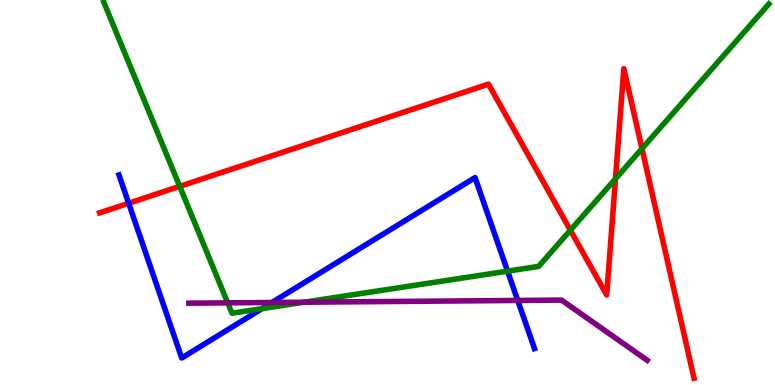[{'lines': ['blue', 'red'], 'intersections': [{'x': 1.66, 'y': 4.72}]}, {'lines': ['green', 'red'], 'intersections': [{'x': 2.32, 'y': 5.16}, {'x': 7.36, 'y': 4.02}, {'x': 7.94, 'y': 5.36}, {'x': 8.28, 'y': 6.14}]}, {'lines': ['purple', 'red'], 'intersections': []}, {'lines': ['blue', 'green'], 'intersections': [{'x': 3.38, 'y': 1.98}, {'x': 6.55, 'y': 2.96}]}, {'lines': ['blue', 'purple'], 'intersections': [{'x': 3.51, 'y': 2.14}, {'x': 6.68, 'y': 2.2}]}, {'lines': ['green', 'purple'], 'intersections': [{'x': 2.94, 'y': 2.13}, {'x': 3.92, 'y': 2.15}]}]